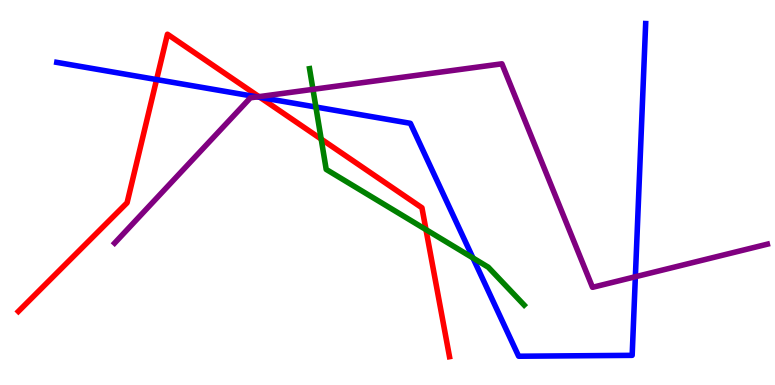[{'lines': ['blue', 'red'], 'intersections': [{'x': 2.02, 'y': 7.93}, {'x': 3.36, 'y': 7.47}]}, {'lines': ['green', 'red'], 'intersections': [{'x': 4.14, 'y': 6.39}, {'x': 5.5, 'y': 4.04}]}, {'lines': ['purple', 'red'], 'intersections': [{'x': 3.34, 'y': 7.49}]}, {'lines': ['blue', 'green'], 'intersections': [{'x': 4.08, 'y': 7.22}, {'x': 6.1, 'y': 3.3}]}, {'lines': ['blue', 'purple'], 'intersections': [{'x': 3.32, 'y': 7.48}, {'x': 8.2, 'y': 2.81}]}, {'lines': ['green', 'purple'], 'intersections': [{'x': 4.04, 'y': 7.68}]}]